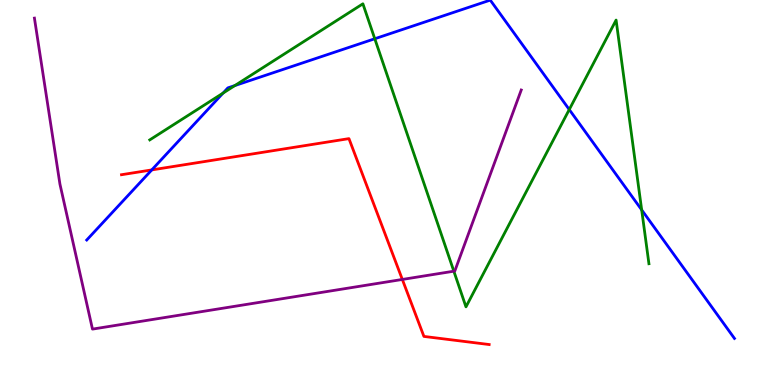[{'lines': ['blue', 'red'], 'intersections': [{'x': 1.96, 'y': 5.59}]}, {'lines': ['green', 'red'], 'intersections': []}, {'lines': ['purple', 'red'], 'intersections': [{'x': 5.19, 'y': 2.74}]}, {'lines': ['blue', 'green'], 'intersections': [{'x': 2.88, 'y': 7.58}, {'x': 3.03, 'y': 7.78}, {'x': 4.84, 'y': 8.99}, {'x': 7.35, 'y': 7.15}, {'x': 8.28, 'y': 4.55}]}, {'lines': ['blue', 'purple'], 'intersections': []}, {'lines': ['green', 'purple'], 'intersections': [{'x': 5.86, 'y': 2.96}]}]